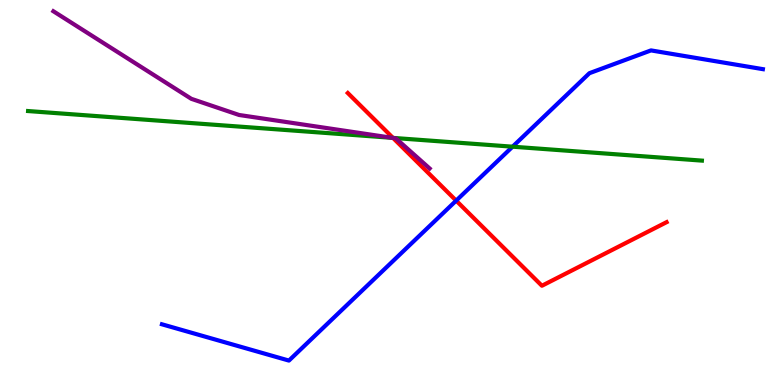[{'lines': ['blue', 'red'], 'intersections': [{'x': 5.89, 'y': 4.79}]}, {'lines': ['green', 'red'], 'intersections': [{'x': 5.07, 'y': 6.42}]}, {'lines': ['purple', 'red'], 'intersections': [{'x': 5.07, 'y': 6.42}]}, {'lines': ['blue', 'green'], 'intersections': [{'x': 6.61, 'y': 6.19}]}, {'lines': ['blue', 'purple'], 'intersections': []}, {'lines': ['green', 'purple'], 'intersections': [{'x': 5.06, 'y': 6.42}]}]